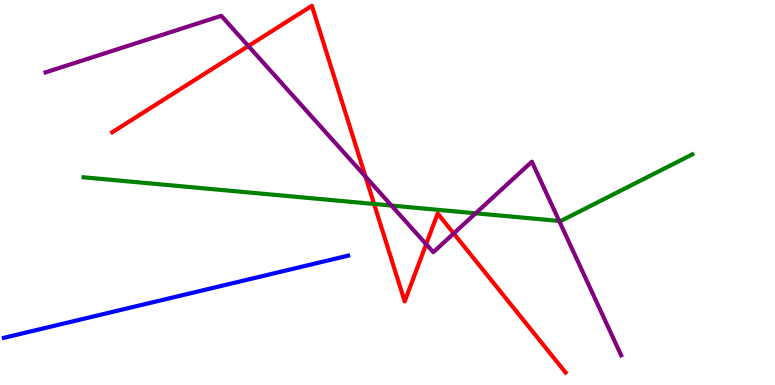[{'lines': ['blue', 'red'], 'intersections': []}, {'lines': ['green', 'red'], 'intersections': [{'x': 4.83, 'y': 4.7}]}, {'lines': ['purple', 'red'], 'intersections': [{'x': 3.2, 'y': 8.8}, {'x': 4.72, 'y': 5.41}, {'x': 5.5, 'y': 3.66}, {'x': 5.85, 'y': 3.94}]}, {'lines': ['blue', 'green'], 'intersections': []}, {'lines': ['blue', 'purple'], 'intersections': []}, {'lines': ['green', 'purple'], 'intersections': [{'x': 5.05, 'y': 4.66}, {'x': 6.14, 'y': 4.46}, {'x': 7.22, 'y': 4.26}]}]